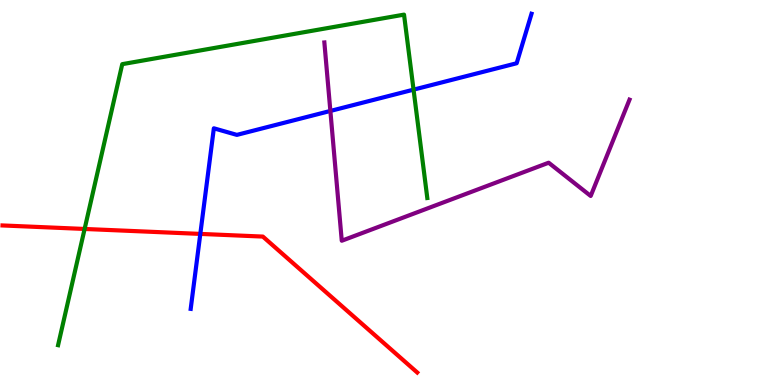[{'lines': ['blue', 'red'], 'intersections': [{'x': 2.58, 'y': 3.92}]}, {'lines': ['green', 'red'], 'intersections': [{'x': 1.09, 'y': 4.05}]}, {'lines': ['purple', 'red'], 'intersections': []}, {'lines': ['blue', 'green'], 'intersections': [{'x': 5.34, 'y': 7.67}]}, {'lines': ['blue', 'purple'], 'intersections': [{'x': 4.26, 'y': 7.12}]}, {'lines': ['green', 'purple'], 'intersections': []}]